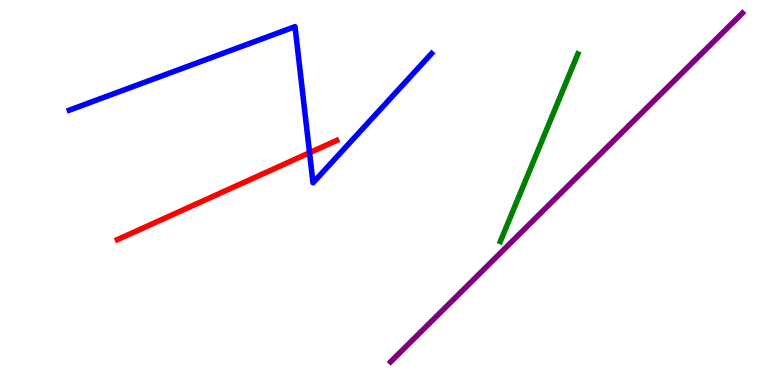[{'lines': ['blue', 'red'], 'intersections': [{'x': 3.99, 'y': 6.03}]}, {'lines': ['green', 'red'], 'intersections': []}, {'lines': ['purple', 'red'], 'intersections': []}, {'lines': ['blue', 'green'], 'intersections': []}, {'lines': ['blue', 'purple'], 'intersections': []}, {'lines': ['green', 'purple'], 'intersections': []}]